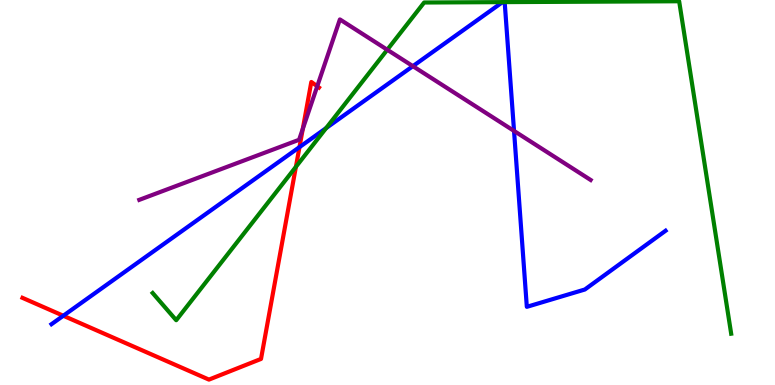[{'lines': ['blue', 'red'], 'intersections': [{'x': 0.817, 'y': 1.8}, {'x': 3.86, 'y': 6.18}]}, {'lines': ['green', 'red'], 'intersections': [{'x': 3.82, 'y': 5.67}]}, {'lines': ['purple', 'red'], 'intersections': [{'x': 3.91, 'y': 6.65}, {'x': 4.09, 'y': 7.76}]}, {'lines': ['blue', 'green'], 'intersections': [{'x': 4.21, 'y': 6.67}, {'x': 6.48, 'y': 9.94}, {'x': 6.51, 'y': 9.95}]}, {'lines': ['blue', 'purple'], 'intersections': [{'x': 5.33, 'y': 8.28}, {'x': 6.63, 'y': 6.6}]}, {'lines': ['green', 'purple'], 'intersections': [{'x': 5.0, 'y': 8.71}]}]